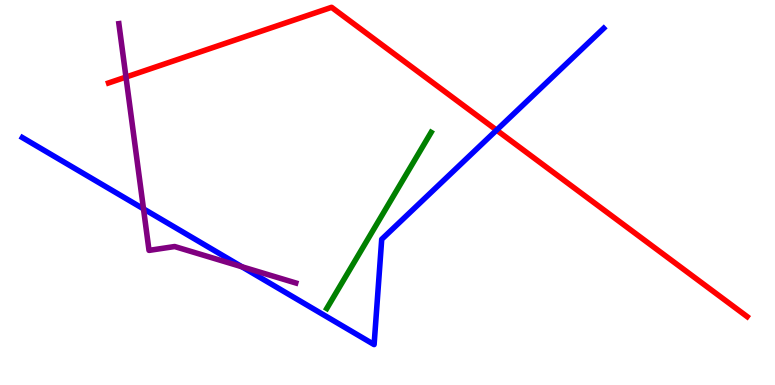[{'lines': ['blue', 'red'], 'intersections': [{'x': 6.41, 'y': 6.62}]}, {'lines': ['green', 'red'], 'intersections': []}, {'lines': ['purple', 'red'], 'intersections': [{'x': 1.63, 'y': 8.0}]}, {'lines': ['blue', 'green'], 'intersections': []}, {'lines': ['blue', 'purple'], 'intersections': [{'x': 1.85, 'y': 4.58}, {'x': 3.12, 'y': 3.07}]}, {'lines': ['green', 'purple'], 'intersections': []}]